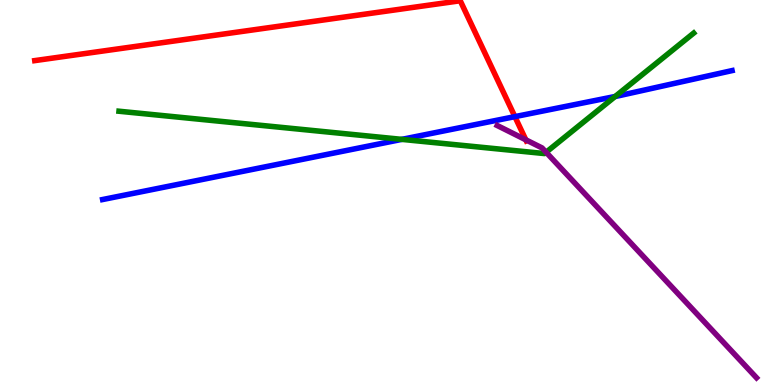[{'lines': ['blue', 'red'], 'intersections': [{'x': 6.64, 'y': 6.97}]}, {'lines': ['green', 'red'], 'intersections': []}, {'lines': ['purple', 'red'], 'intersections': [{'x': 6.78, 'y': 6.37}]}, {'lines': ['blue', 'green'], 'intersections': [{'x': 5.19, 'y': 6.38}, {'x': 7.94, 'y': 7.49}]}, {'lines': ['blue', 'purple'], 'intersections': []}, {'lines': ['green', 'purple'], 'intersections': [{'x': 7.05, 'y': 6.05}]}]